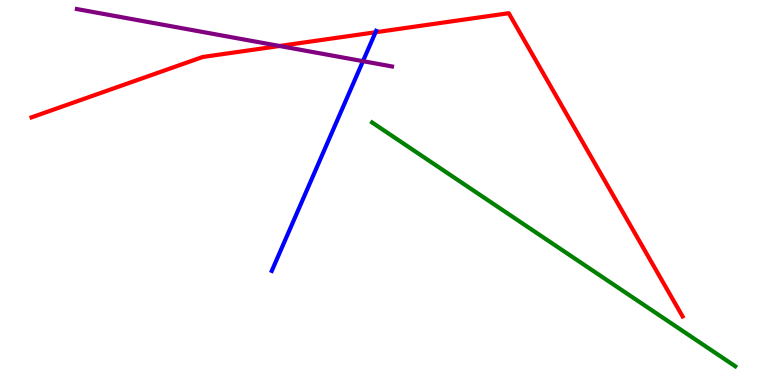[{'lines': ['blue', 'red'], 'intersections': [{'x': 4.85, 'y': 9.16}]}, {'lines': ['green', 'red'], 'intersections': []}, {'lines': ['purple', 'red'], 'intersections': [{'x': 3.61, 'y': 8.81}]}, {'lines': ['blue', 'green'], 'intersections': []}, {'lines': ['blue', 'purple'], 'intersections': [{'x': 4.68, 'y': 8.41}]}, {'lines': ['green', 'purple'], 'intersections': []}]